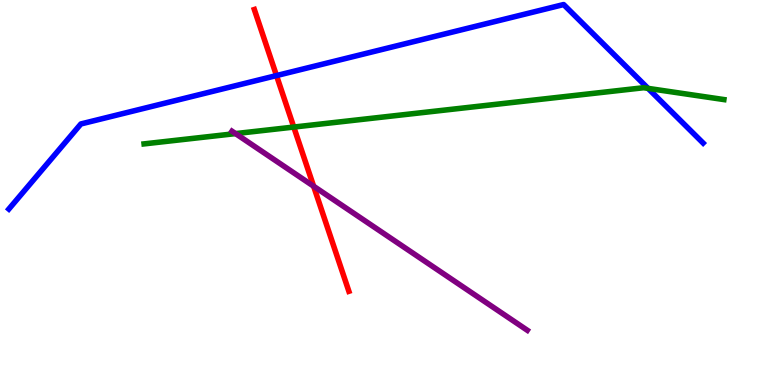[{'lines': ['blue', 'red'], 'intersections': [{'x': 3.57, 'y': 8.04}]}, {'lines': ['green', 'red'], 'intersections': [{'x': 3.79, 'y': 6.7}]}, {'lines': ['purple', 'red'], 'intersections': [{'x': 4.05, 'y': 5.16}]}, {'lines': ['blue', 'green'], 'intersections': [{'x': 8.36, 'y': 7.7}]}, {'lines': ['blue', 'purple'], 'intersections': []}, {'lines': ['green', 'purple'], 'intersections': [{'x': 3.04, 'y': 6.53}]}]